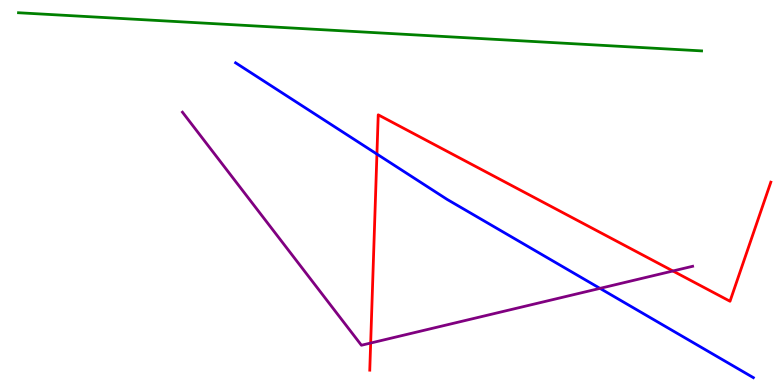[{'lines': ['blue', 'red'], 'intersections': [{'x': 4.86, 'y': 6.0}]}, {'lines': ['green', 'red'], 'intersections': []}, {'lines': ['purple', 'red'], 'intersections': [{'x': 4.78, 'y': 1.09}, {'x': 8.68, 'y': 2.96}]}, {'lines': ['blue', 'green'], 'intersections': []}, {'lines': ['blue', 'purple'], 'intersections': [{'x': 7.74, 'y': 2.51}]}, {'lines': ['green', 'purple'], 'intersections': []}]